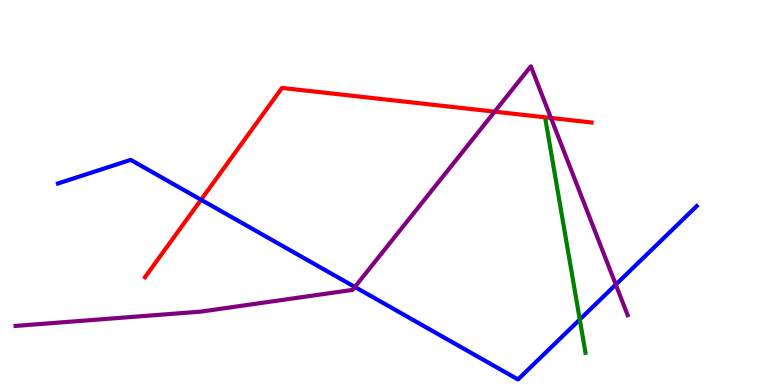[{'lines': ['blue', 'red'], 'intersections': [{'x': 2.59, 'y': 4.81}]}, {'lines': ['green', 'red'], 'intersections': []}, {'lines': ['purple', 'red'], 'intersections': [{'x': 6.38, 'y': 7.1}, {'x': 7.11, 'y': 6.94}]}, {'lines': ['blue', 'green'], 'intersections': [{'x': 7.48, 'y': 1.7}]}, {'lines': ['blue', 'purple'], 'intersections': [{'x': 4.58, 'y': 2.55}, {'x': 7.95, 'y': 2.61}]}, {'lines': ['green', 'purple'], 'intersections': []}]